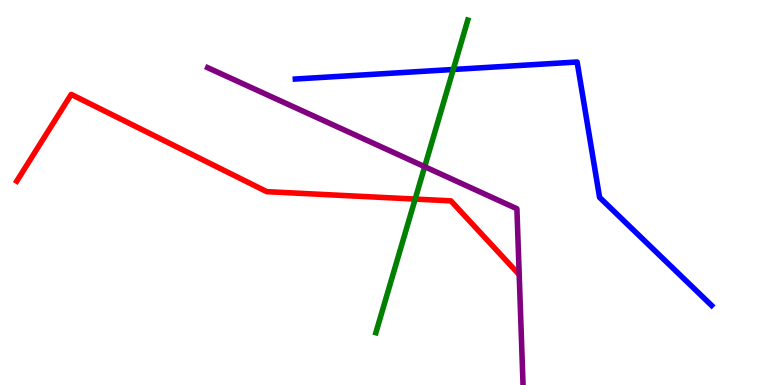[{'lines': ['blue', 'red'], 'intersections': []}, {'lines': ['green', 'red'], 'intersections': [{'x': 5.36, 'y': 4.83}]}, {'lines': ['purple', 'red'], 'intersections': []}, {'lines': ['blue', 'green'], 'intersections': [{'x': 5.85, 'y': 8.2}]}, {'lines': ['blue', 'purple'], 'intersections': []}, {'lines': ['green', 'purple'], 'intersections': [{'x': 5.48, 'y': 5.67}]}]